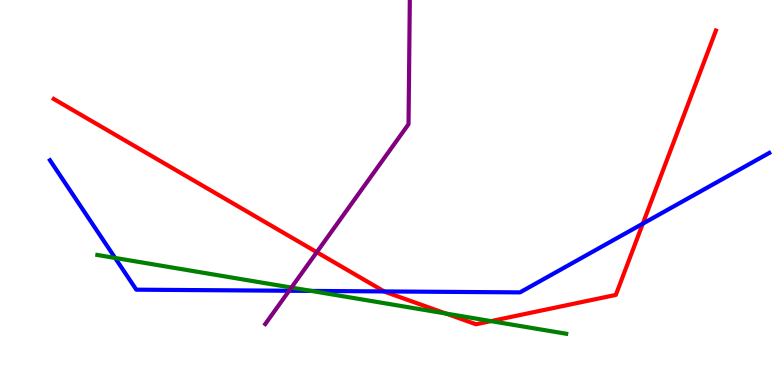[{'lines': ['blue', 'red'], 'intersections': [{'x': 4.96, 'y': 2.43}, {'x': 8.29, 'y': 4.19}]}, {'lines': ['green', 'red'], 'intersections': [{'x': 5.75, 'y': 1.86}, {'x': 6.34, 'y': 1.66}]}, {'lines': ['purple', 'red'], 'intersections': [{'x': 4.09, 'y': 3.45}]}, {'lines': ['blue', 'green'], 'intersections': [{'x': 1.49, 'y': 3.3}, {'x': 4.02, 'y': 2.44}]}, {'lines': ['blue', 'purple'], 'intersections': [{'x': 3.73, 'y': 2.45}]}, {'lines': ['green', 'purple'], 'intersections': [{'x': 3.76, 'y': 2.53}]}]